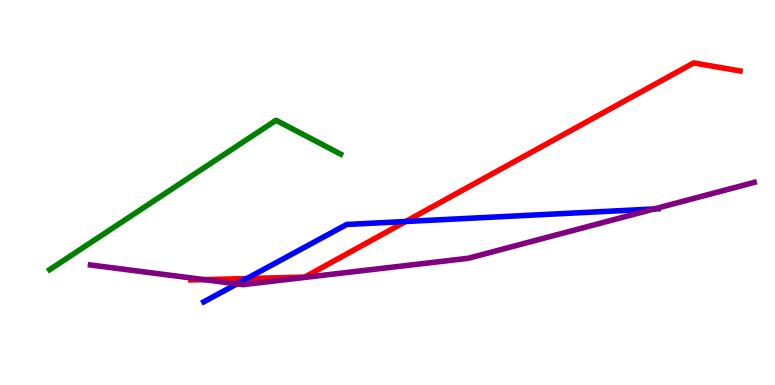[{'lines': ['blue', 'red'], 'intersections': [{'x': 3.19, 'y': 2.76}, {'x': 5.24, 'y': 4.25}]}, {'lines': ['green', 'red'], 'intersections': []}, {'lines': ['purple', 'red'], 'intersections': [{'x': 2.63, 'y': 2.74}]}, {'lines': ['blue', 'green'], 'intersections': []}, {'lines': ['blue', 'purple'], 'intersections': [{'x': 3.06, 'y': 2.63}, {'x': 8.44, 'y': 4.57}]}, {'lines': ['green', 'purple'], 'intersections': []}]